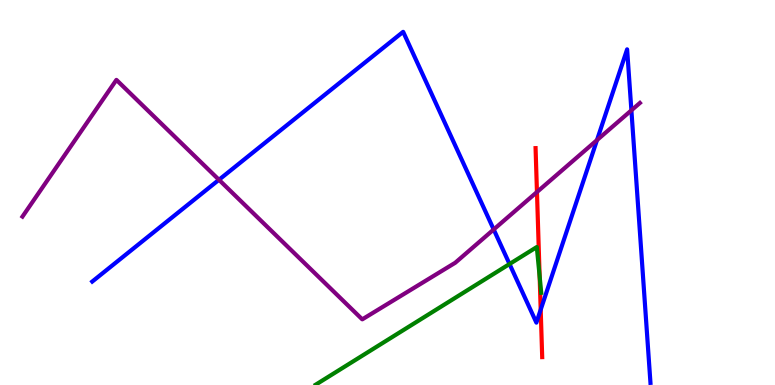[{'lines': ['blue', 'red'], 'intersections': [{'x': 6.98, 'y': 1.96}]}, {'lines': ['green', 'red'], 'intersections': [{'x': 6.96, 'y': 2.82}]}, {'lines': ['purple', 'red'], 'intersections': [{'x': 6.93, 'y': 5.01}]}, {'lines': ['blue', 'green'], 'intersections': [{'x': 6.57, 'y': 3.14}]}, {'lines': ['blue', 'purple'], 'intersections': [{'x': 2.83, 'y': 5.33}, {'x': 6.37, 'y': 4.04}, {'x': 7.7, 'y': 6.36}, {'x': 8.15, 'y': 7.13}]}, {'lines': ['green', 'purple'], 'intersections': []}]